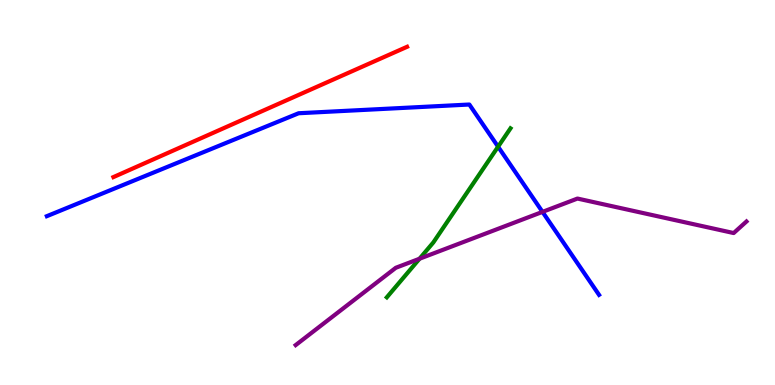[{'lines': ['blue', 'red'], 'intersections': []}, {'lines': ['green', 'red'], 'intersections': []}, {'lines': ['purple', 'red'], 'intersections': []}, {'lines': ['blue', 'green'], 'intersections': [{'x': 6.43, 'y': 6.19}]}, {'lines': ['blue', 'purple'], 'intersections': [{'x': 7.0, 'y': 4.5}]}, {'lines': ['green', 'purple'], 'intersections': [{'x': 5.41, 'y': 3.28}]}]